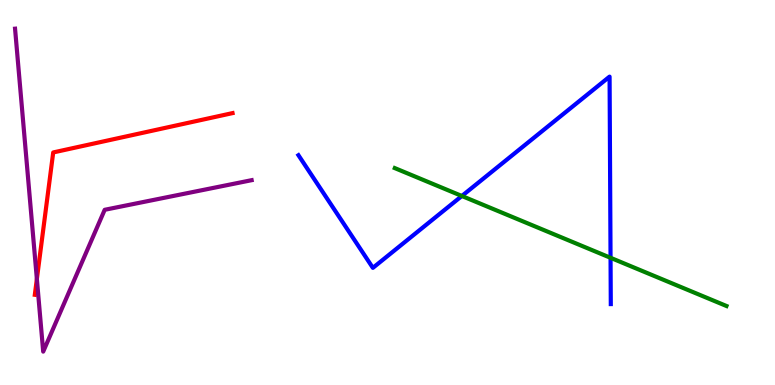[{'lines': ['blue', 'red'], 'intersections': []}, {'lines': ['green', 'red'], 'intersections': []}, {'lines': ['purple', 'red'], 'intersections': [{'x': 0.476, 'y': 2.75}]}, {'lines': ['blue', 'green'], 'intersections': [{'x': 5.96, 'y': 4.91}, {'x': 7.88, 'y': 3.3}]}, {'lines': ['blue', 'purple'], 'intersections': []}, {'lines': ['green', 'purple'], 'intersections': []}]